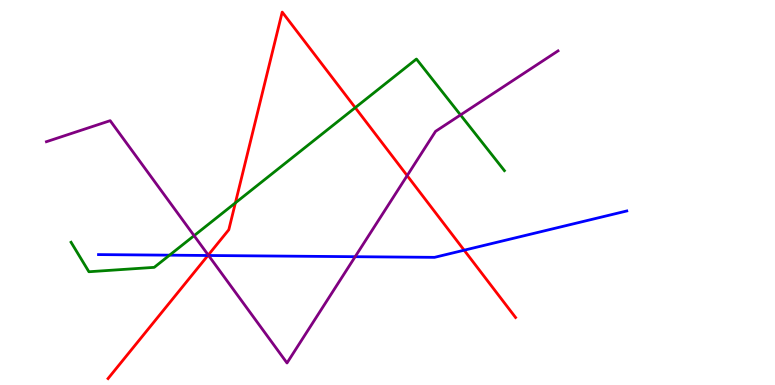[{'lines': ['blue', 'red'], 'intersections': [{'x': 2.68, 'y': 3.36}, {'x': 5.99, 'y': 3.5}]}, {'lines': ['green', 'red'], 'intersections': [{'x': 3.04, 'y': 4.73}, {'x': 4.58, 'y': 7.2}]}, {'lines': ['purple', 'red'], 'intersections': [{'x': 2.69, 'y': 3.37}, {'x': 5.25, 'y': 5.44}]}, {'lines': ['blue', 'green'], 'intersections': [{'x': 2.19, 'y': 3.37}]}, {'lines': ['blue', 'purple'], 'intersections': [{'x': 2.69, 'y': 3.36}, {'x': 4.58, 'y': 3.33}]}, {'lines': ['green', 'purple'], 'intersections': [{'x': 2.5, 'y': 3.88}, {'x': 5.94, 'y': 7.01}]}]